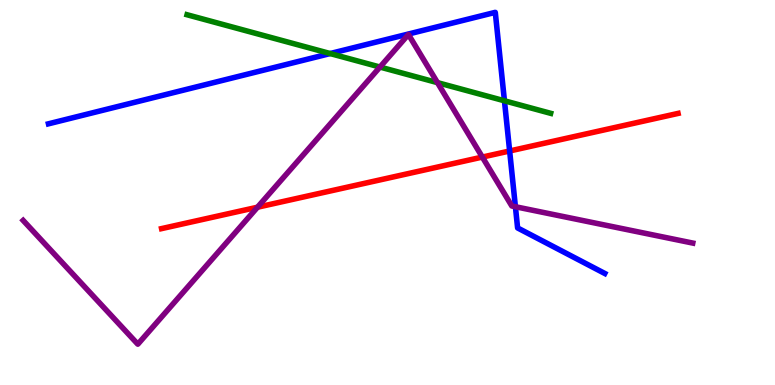[{'lines': ['blue', 'red'], 'intersections': [{'x': 6.58, 'y': 6.08}]}, {'lines': ['green', 'red'], 'intersections': []}, {'lines': ['purple', 'red'], 'intersections': [{'x': 3.32, 'y': 4.62}, {'x': 6.22, 'y': 5.92}]}, {'lines': ['blue', 'green'], 'intersections': [{'x': 4.26, 'y': 8.61}, {'x': 6.51, 'y': 7.38}]}, {'lines': ['blue', 'purple'], 'intersections': [{'x': 6.65, 'y': 4.63}]}, {'lines': ['green', 'purple'], 'intersections': [{'x': 4.9, 'y': 8.26}, {'x': 5.64, 'y': 7.85}]}]